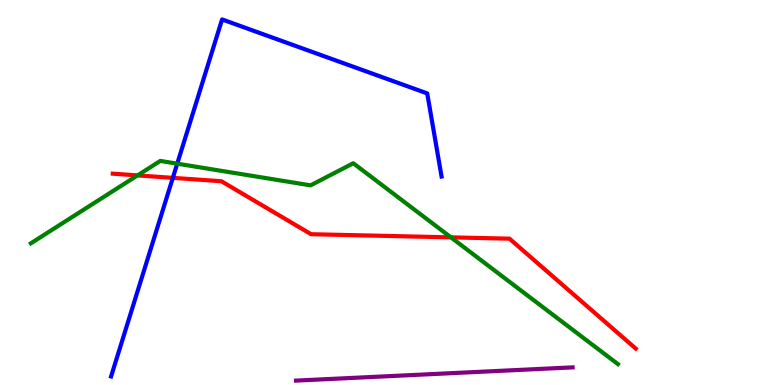[{'lines': ['blue', 'red'], 'intersections': [{'x': 2.23, 'y': 5.38}]}, {'lines': ['green', 'red'], 'intersections': [{'x': 1.77, 'y': 5.44}, {'x': 5.82, 'y': 3.83}]}, {'lines': ['purple', 'red'], 'intersections': []}, {'lines': ['blue', 'green'], 'intersections': [{'x': 2.29, 'y': 5.75}]}, {'lines': ['blue', 'purple'], 'intersections': []}, {'lines': ['green', 'purple'], 'intersections': []}]